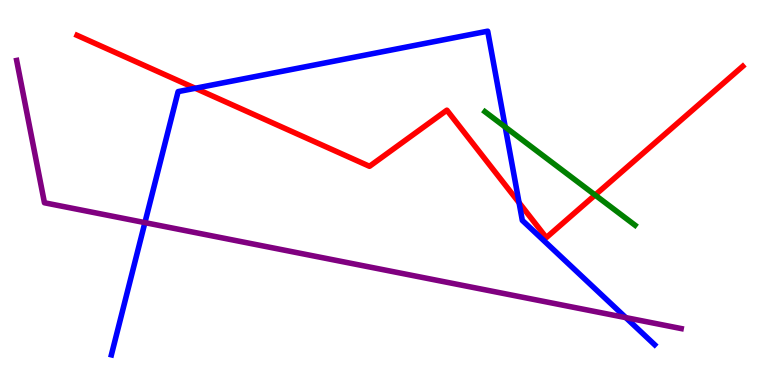[{'lines': ['blue', 'red'], 'intersections': [{'x': 2.52, 'y': 7.71}, {'x': 6.7, 'y': 4.74}]}, {'lines': ['green', 'red'], 'intersections': [{'x': 7.68, 'y': 4.93}]}, {'lines': ['purple', 'red'], 'intersections': []}, {'lines': ['blue', 'green'], 'intersections': [{'x': 6.52, 'y': 6.7}]}, {'lines': ['blue', 'purple'], 'intersections': [{'x': 1.87, 'y': 4.22}, {'x': 8.07, 'y': 1.75}]}, {'lines': ['green', 'purple'], 'intersections': []}]